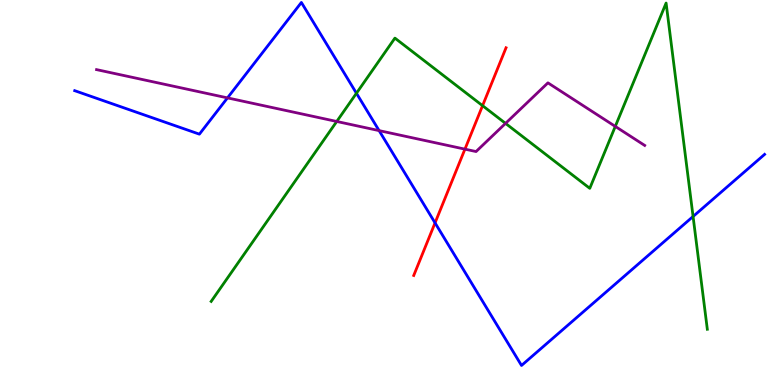[{'lines': ['blue', 'red'], 'intersections': [{'x': 5.61, 'y': 4.21}]}, {'lines': ['green', 'red'], 'intersections': [{'x': 6.23, 'y': 7.26}]}, {'lines': ['purple', 'red'], 'intersections': [{'x': 6.0, 'y': 6.13}]}, {'lines': ['blue', 'green'], 'intersections': [{'x': 4.6, 'y': 7.58}, {'x': 8.94, 'y': 4.38}]}, {'lines': ['blue', 'purple'], 'intersections': [{'x': 2.94, 'y': 7.46}, {'x': 4.89, 'y': 6.61}]}, {'lines': ['green', 'purple'], 'intersections': [{'x': 4.35, 'y': 6.84}, {'x': 6.52, 'y': 6.8}, {'x': 7.94, 'y': 6.72}]}]